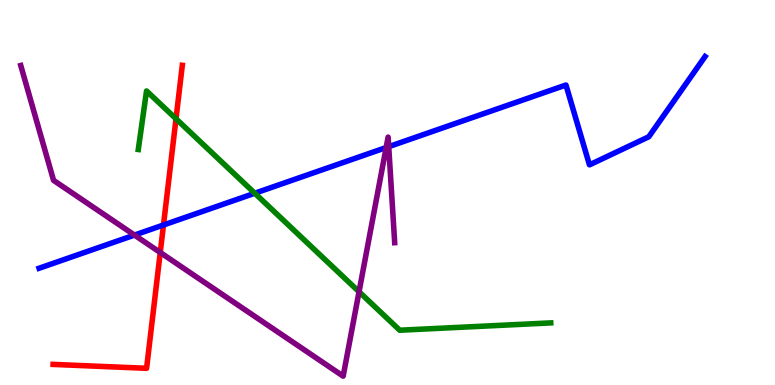[{'lines': ['blue', 'red'], 'intersections': [{'x': 2.11, 'y': 4.16}]}, {'lines': ['green', 'red'], 'intersections': [{'x': 2.27, 'y': 6.91}]}, {'lines': ['purple', 'red'], 'intersections': [{'x': 2.07, 'y': 3.44}]}, {'lines': ['blue', 'green'], 'intersections': [{'x': 3.29, 'y': 4.98}]}, {'lines': ['blue', 'purple'], 'intersections': [{'x': 1.74, 'y': 3.89}, {'x': 4.98, 'y': 6.17}, {'x': 5.02, 'y': 6.19}]}, {'lines': ['green', 'purple'], 'intersections': [{'x': 4.63, 'y': 2.42}]}]